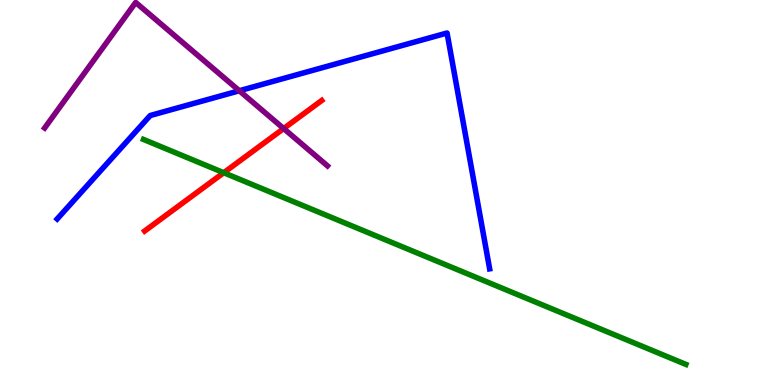[{'lines': ['blue', 'red'], 'intersections': []}, {'lines': ['green', 'red'], 'intersections': [{'x': 2.89, 'y': 5.51}]}, {'lines': ['purple', 'red'], 'intersections': [{'x': 3.66, 'y': 6.66}]}, {'lines': ['blue', 'green'], 'intersections': []}, {'lines': ['blue', 'purple'], 'intersections': [{'x': 3.09, 'y': 7.64}]}, {'lines': ['green', 'purple'], 'intersections': []}]